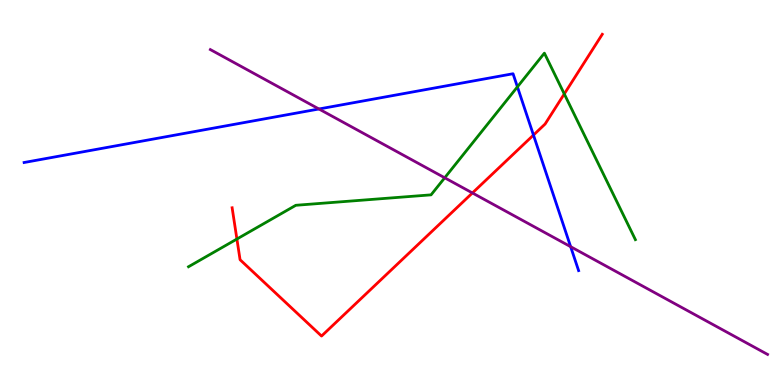[{'lines': ['blue', 'red'], 'intersections': [{'x': 6.88, 'y': 6.49}]}, {'lines': ['green', 'red'], 'intersections': [{'x': 3.06, 'y': 3.79}, {'x': 7.28, 'y': 7.56}]}, {'lines': ['purple', 'red'], 'intersections': [{'x': 6.1, 'y': 4.99}]}, {'lines': ['blue', 'green'], 'intersections': [{'x': 6.68, 'y': 7.74}]}, {'lines': ['blue', 'purple'], 'intersections': [{'x': 4.12, 'y': 7.17}, {'x': 7.36, 'y': 3.59}]}, {'lines': ['green', 'purple'], 'intersections': [{'x': 5.74, 'y': 5.38}]}]